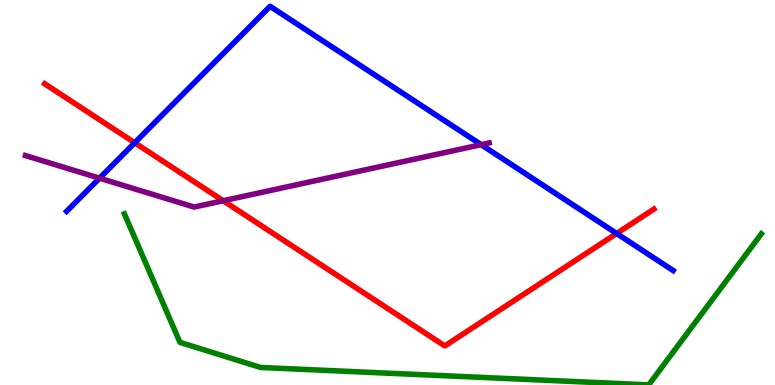[{'lines': ['blue', 'red'], 'intersections': [{'x': 1.74, 'y': 6.29}, {'x': 7.96, 'y': 3.94}]}, {'lines': ['green', 'red'], 'intersections': []}, {'lines': ['purple', 'red'], 'intersections': [{'x': 2.88, 'y': 4.79}]}, {'lines': ['blue', 'green'], 'intersections': []}, {'lines': ['blue', 'purple'], 'intersections': [{'x': 1.28, 'y': 5.37}, {'x': 6.21, 'y': 6.24}]}, {'lines': ['green', 'purple'], 'intersections': []}]